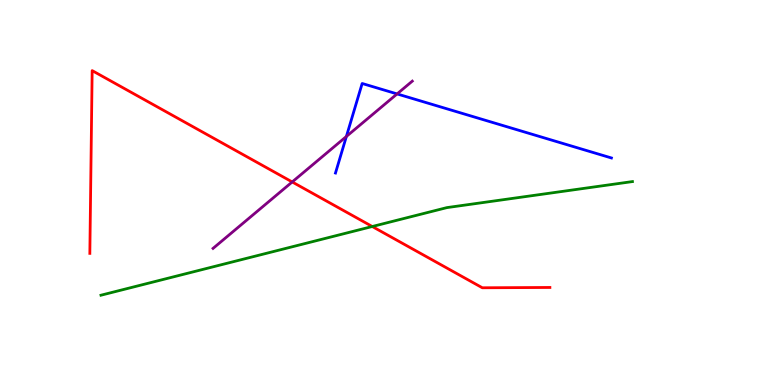[{'lines': ['blue', 'red'], 'intersections': []}, {'lines': ['green', 'red'], 'intersections': [{'x': 4.8, 'y': 4.12}]}, {'lines': ['purple', 'red'], 'intersections': [{'x': 3.77, 'y': 5.27}]}, {'lines': ['blue', 'green'], 'intersections': []}, {'lines': ['blue', 'purple'], 'intersections': [{'x': 4.47, 'y': 6.46}, {'x': 5.12, 'y': 7.56}]}, {'lines': ['green', 'purple'], 'intersections': []}]